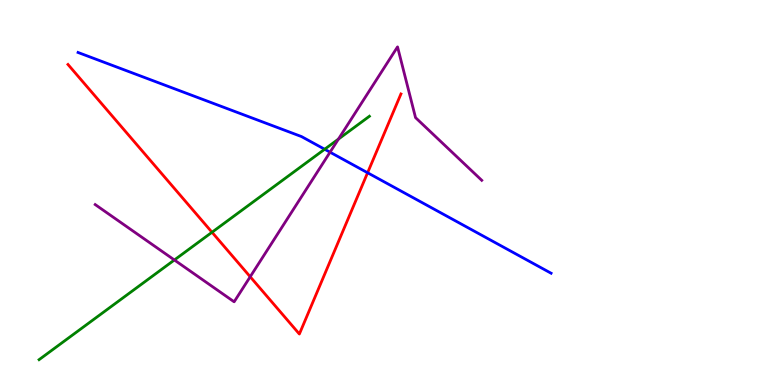[{'lines': ['blue', 'red'], 'intersections': [{'x': 4.74, 'y': 5.51}]}, {'lines': ['green', 'red'], 'intersections': [{'x': 2.74, 'y': 3.97}]}, {'lines': ['purple', 'red'], 'intersections': [{'x': 3.23, 'y': 2.81}]}, {'lines': ['blue', 'green'], 'intersections': [{'x': 4.19, 'y': 6.12}]}, {'lines': ['blue', 'purple'], 'intersections': [{'x': 4.26, 'y': 6.05}]}, {'lines': ['green', 'purple'], 'intersections': [{'x': 2.25, 'y': 3.25}, {'x': 4.37, 'y': 6.39}]}]